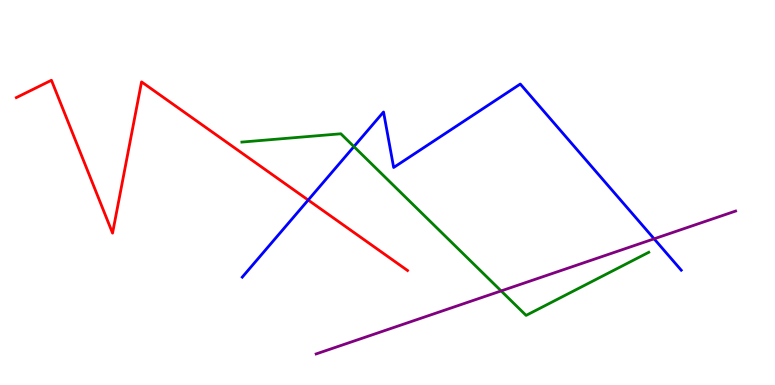[{'lines': ['blue', 'red'], 'intersections': [{'x': 3.98, 'y': 4.8}]}, {'lines': ['green', 'red'], 'intersections': []}, {'lines': ['purple', 'red'], 'intersections': []}, {'lines': ['blue', 'green'], 'intersections': [{'x': 4.57, 'y': 6.19}]}, {'lines': ['blue', 'purple'], 'intersections': [{'x': 8.44, 'y': 3.8}]}, {'lines': ['green', 'purple'], 'intersections': [{'x': 6.47, 'y': 2.44}]}]